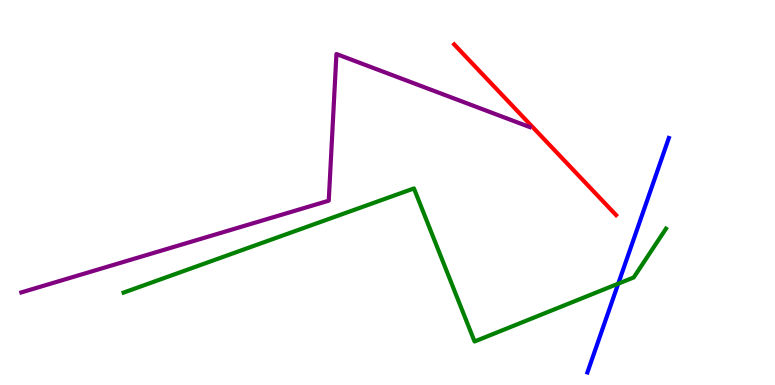[{'lines': ['blue', 'red'], 'intersections': []}, {'lines': ['green', 'red'], 'intersections': []}, {'lines': ['purple', 'red'], 'intersections': []}, {'lines': ['blue', 'green'], 'intersections': [{'x': 7.98, 'y': 2.63}]}, {'lines': ['blue', 'purple'], 'intersections': []}, {'lines': ['green', 'purple'], 'intersections': []}]